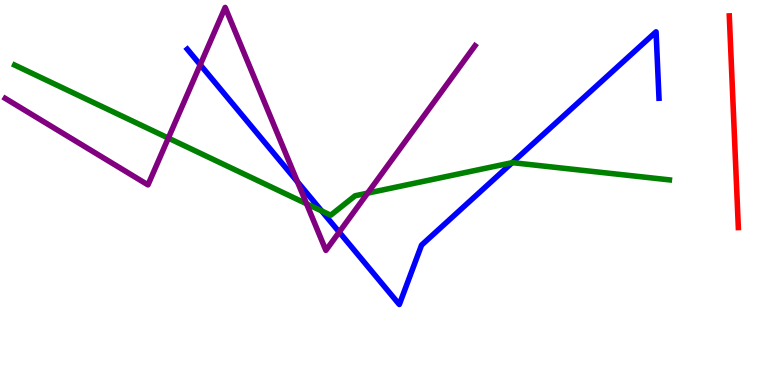[{'lines': ['blue', 'red'], 'intersections': []}, {'lines': ['green', 'red'], 'intersections': []}, {'lines': ['purple', 'red'], 'intersections': []}, {'lines': ['blue', 'green'], 'intersections': [{'x': 4.15, 'y': 4.52}, {'x': 6.61, 'y': 5.78}]}, {'lines': ['blue', 'purple'], 'intersections': [{'x': 2.58, 'y': 8.32}, {'x': 3.84, 'y': 5.28}, {'x': 4.38, 'y': 3.97}]}, {'lines': ['green', 'purple'], 'intersections': [{'x': 2.17, 'y': 6.41}, {'x': 3.96, 'y': 4.71}, {'x': 4.74, 'y': 4.98}]}]